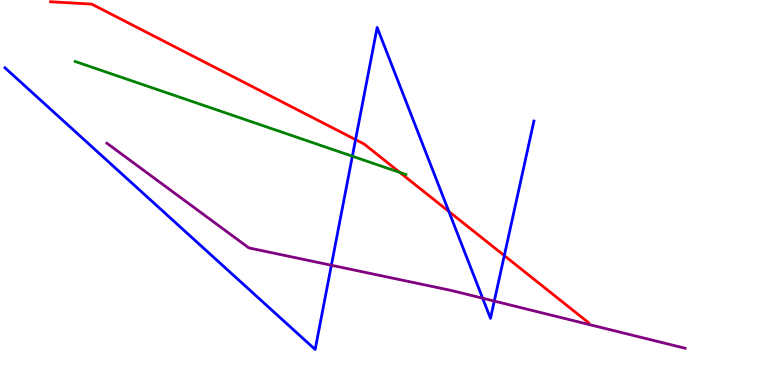[{'lines': ['blue', 'red'], 'intersections': [{'x': 4.59, 'y': 6.37}, {'x': 5.79, 'y': 4.51}, {'x': 6.51, 'y': 3.36}]}, {'lines': ['green', 'red'], 'intersections': [{'x': 5.16, 'y': 5.52}]}, {'lines': ['purple', 'red'], 'intersections': []}, {'lines': ['blue', 'green'], 'intersections': [{'x': 4.55, 'y': 5.94}]}, {'lines': ['blue', 'purple'], 'intersections': [{'x': 4.28, 'y': 3.11}, {'x': 6.23, 'y': 2.25}, {'x': 6.38, 'y': 2.18}]}, {'lines': ['green', 'purple'], 'intersections': []}]